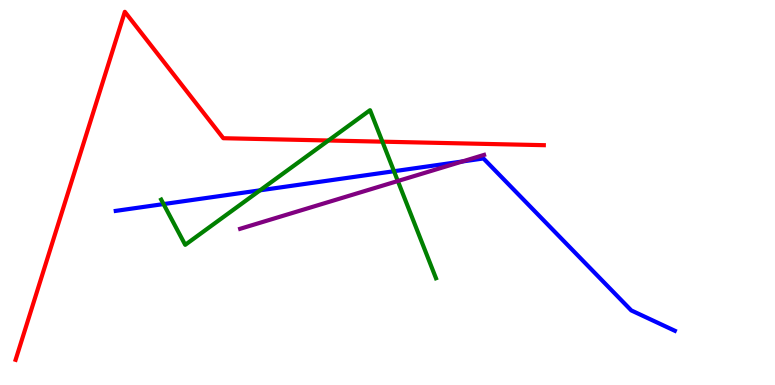[{'lines': ['blue', 'red'], 'intersections': []}, {'lines': ['green', 'red'], 'intersections': [{'x': 4.24, 'y': 6.35}, {'x': 4.93, 'y': 6.32}]}, {'lines': ['purple', 'red'], 'intersections': []}, {'lines': ['blue', 'green'], 'intersections': [{'x': 2.11, 'y': 4.7}, {'x': 3.36, 'y': 5.06}, {'x': 5.08, 'y': 5.55}]}, {'lines': ['blue', 'purple'], 'intersections': [{'x': 5.97, 'y': 5.81}]}, {'lines': ['green', 'purple'], 'intersections': [{'x': 5.13, 'y': 5.3}]}]